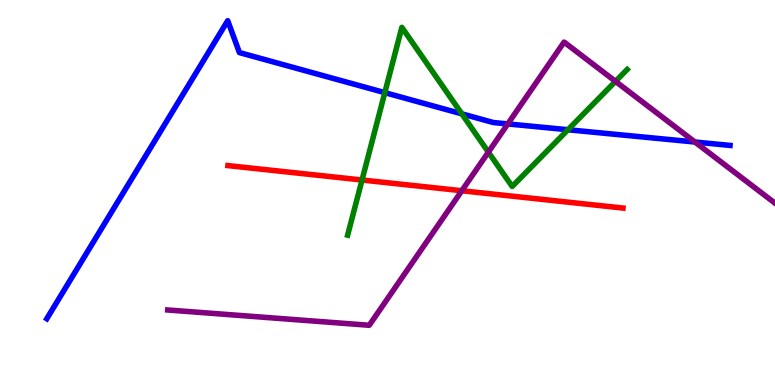[{'lines': ['blue', 'red'], 'intersections': []}, {'lines': ['green', 'red'], 'intersections': [{'x': 4.67, 'y': 5.32}]}, {'lines': ['purple', 'red'], 'intersections': [{'x': 5.96, 'y': 5.05}]}, {'lines': ['blue', 'green'], 'intersections': [{'x': 4.97, 'y': 7.59}, {'x': 5.96, 'y': 7.04}, {'x': 7.33, 'y': 6.63}]}, {'lines': ['blue', 'purple'], 'intersections': [{'x': 6.55, 'y': 6.78}, {'x': 8.97, 'y': 6.31}]}, {'lines': ['green', 'purple'], 'intersections': [{'x': 6.3, 'y': 6.05}, {'x': 7.94, 'y': 7.89}]}]